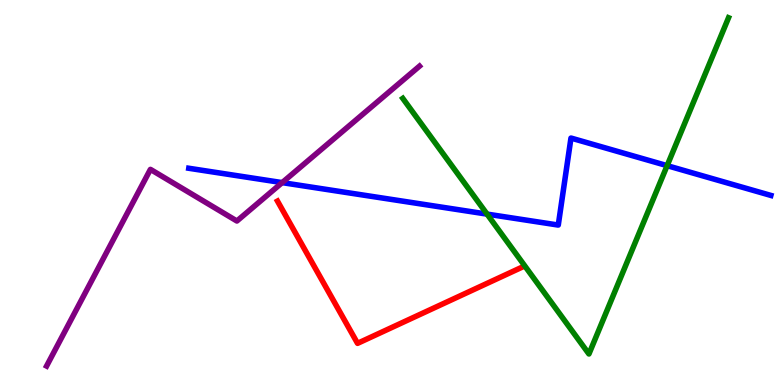[{'lines': ['blue', 'red'], 'intersections': []}, {'lines': ['green', 'red'], 'intersections': []}, {'lines': ['purple', 'red'], 'intersections': []}, {'lines': ['blue', 'green'], 'intersections': [{'x': 6.28, 'y': 4.44}, {'x': 8.61, 'y': 5.7}]}, {'lines': ['blue', 'purple'], 'intersections': [{'x': 3.64, 'y': 5.26}]}, {'lines': ['green', 'purple'], 'intersections': []}]